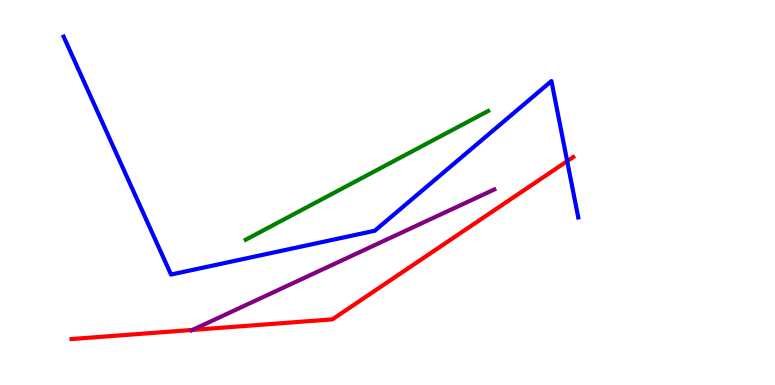[{'lines': ['blue', 'red'], 'intersections': [{'x': 7.32, 'y': 5.81}]}, {'lines': ['green', 'red'], 'intersections': []}, {'lines': ['purple', 'red'], 'intersections': [{'x': 2.48, 'y': 1.43}]}, {'lines': ['blue', 'green'], 'intersections': []}, {'lines': ['blue', 'purple'], 'intersections': []}, {'lines': ['green', 'purple'], 'intersections': []}]